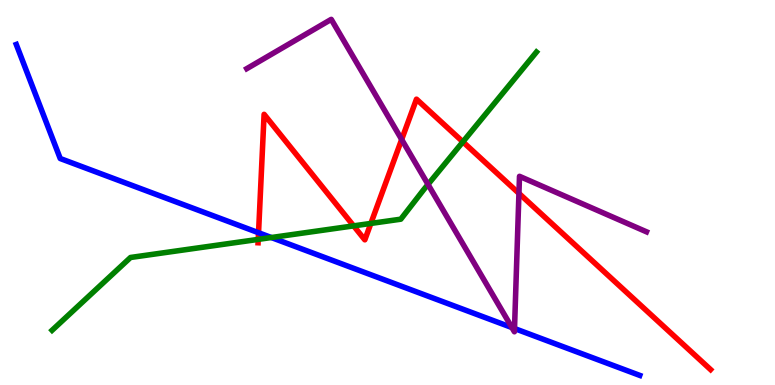[{'lines': ['blue', 'red'], 'intersections': [{'x': 3.34, 'y': 3.95}]}, {'lines': ['green', 'red'], 'intersections': [{'x': 3.33, 'y': 3.78}, {'x': 4.56, 'y': 4.13}, {'x': 4.79, 'y': 4.2}, {'x': 5.97, 'y': 6.32}]}, {'lines': ['purple', 'red'], 'intersections': [{'x': 5.18, 'y': 6.38}, {'x': 6.7, 'y': 4.98}]}, {'lines': ['blue', 'green'], 'intersections': [{'x': 3.5, 'y': 3.83}]}, {'lines': ['blue', 'purple'], 'intersections': [{'x': 6.61, 'y': 1.49}, {'x': 6.64, 'y': 1.47}]}, {'lines': ['green', 'purple'], 'intersections': [{'x': 5.52, 'y': 5.21}]}]